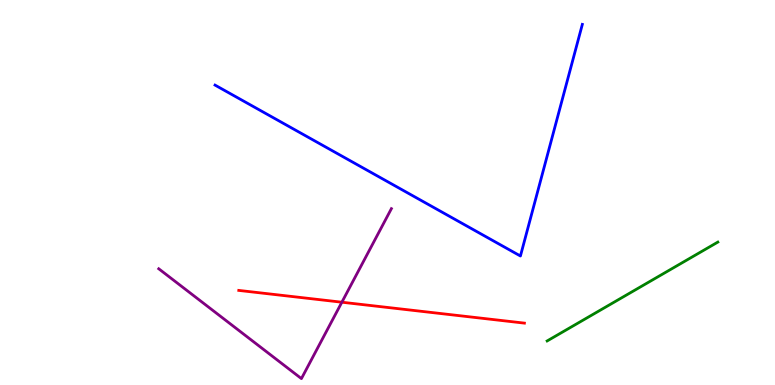[{'lines': ['blue', 'red'], 'intersections': []}, {'lines': ['green', 'red'], 'intersections': []}, {'lines': ['purple', 'red'], 'intersections': [{'x': 4.41, 'y': 2.15}]}, {'lines': ['blue', 'green'], 'intersections': []}, {'lines': ['blue', 'purple'], 'intersections': []}, {'lines': ['green', 'purple'], 'intersections': []}]